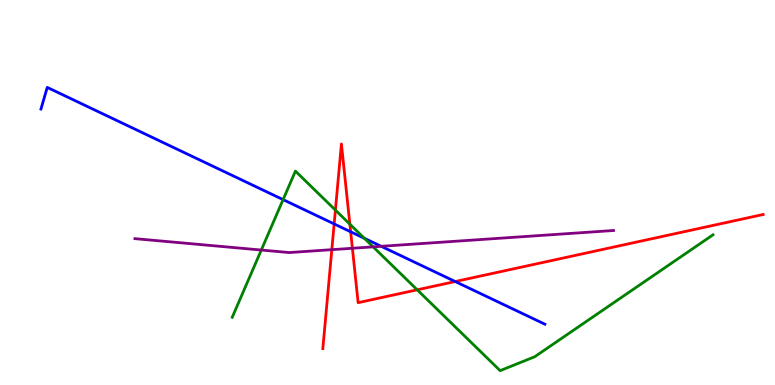[{'lines': ['blue', 'red'], 'intersections': [{'x': 4.31, 'y': 4.18}, {'x': 4.52, 'y': 3.98}, {'x': 5.87, 'y': 2.69}]}, {'lines': ['green', 'red'], 'intersections': [{'x': 4.33, 'y': 4.54}, {'x': 4.51, 'y': 4.18}, {'x': 5.38, 'y': 2.47}]}, {'lines': ['purple', 'red'], 'intersections': [{'x': 4.28, 'y': 3.52}, {'x': 4.55, 'y': 3.55}]}, {'lines': ['blue', 'green'], 'intersections': [{'x': 3.65, 'y': 4.81}, {'x': 4.7, 'y': 3.81}]}, {'lines': ['blue', 'purple'], 'intersections': [{'x': 4.92, 'y': 3.6}]}, {'lines': ['green', 'purple'], 'intersections': [{'x': 3.37, 'y': 3.51}, {'x': 4.81, 'y': 3.59}]}]